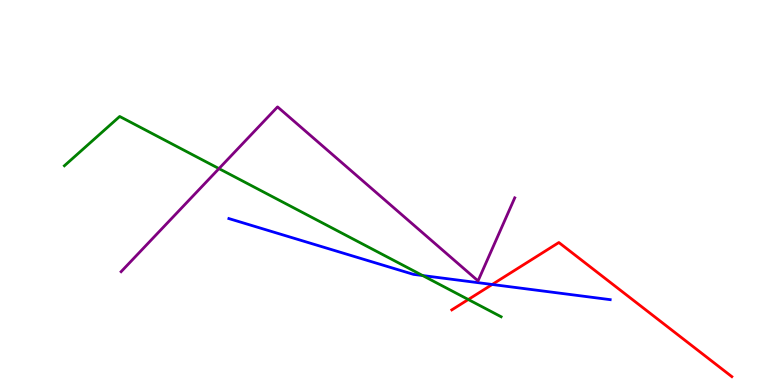[{'lines': ['blue', 'red'], 'intersections': [{'x': 6.35, 'y': 2.61}]}, {'lines': ['green', 'red'], 'intersections': [{'x': 6.04, 'y': 2.22}]}, {'lines': ['purple', 'red'], 'intersections': []}, {'lines': ['blue', 'green'], 'intersections': [{'x': 5.45, 'y': 2.84}]}, {'lines': ['blue', 'purple'], 'intersections': []}, {'lines': ['green', 'purple'], 'intersections': [{'x': 2.83, 'y': 5.62}]}]